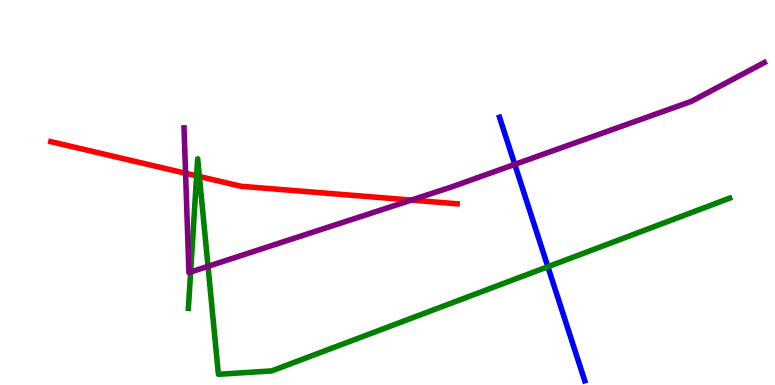[{'lines': ['blue', 'red'], 'intersections': []}, {'lines': ['green', 'red'], 'intersections': [{'x': 2.54, 'y': 5.43}, {'x': 2.57, 'y': 5.42}]}, {'lines': ['purple', 'red'], 'intersections': [{'x': 2.39, 'y': 5.5}, {'x': 5.31, 'y': 4.8}]}, {'lines': ['blue', 'green'], 'intersections': [{'x': 7.07, 'y': 3.07}]}, {'lines': ['blue', 'purple'], 'intersections': [{'x': 6.64, 'y': 5.73}]}, {'lines': ['green', 'purple'], 'intersections': [{'x': 2.46, 'y': 2.93}, {'x': 2.68, 'y': 3.08}]}]